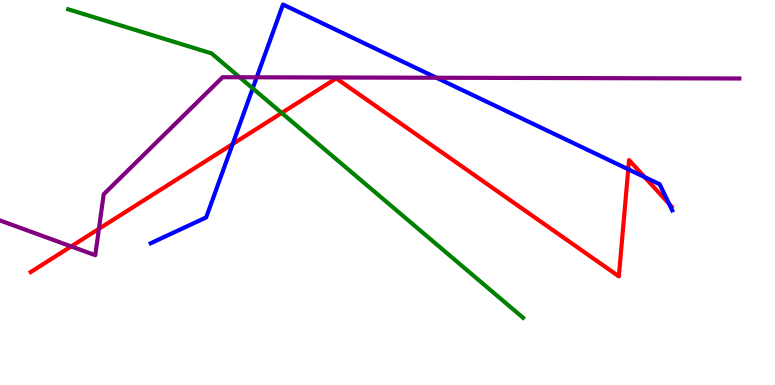[{'lines': ['blue', 'red'], 'intersections': [{'x': 3.0, 'y': 6.26}, {'x': 8.11, 'y': 5.6}, {'x': 8.32, 'y': 5.4}, {'x': 8.63, 'y': 4.7}]}, {'lines': ['green', 'red'], 'intersections': [{'x': 3.63, 'y': 7.07}]}, {'lines': ['purple', 'red'], 'intersections': [{'x': 0.918, 'y': 3.6}, {'x': 1.28, 'y': 4.06}]}, {'lines': ['blue', 'green'], 'intersections': [{'x': 3.26, 'y': 7.7}]}, {'lines': ['blue', 'purple'], 'intersections': [{'x': 3.31, 'y': 7.99}, {'x': 5.63, 'y': 7.98}]}, {'lines': ['green', 'purple'], 'intersections': [{'x': 3.09, 'y': 7.99}]}]